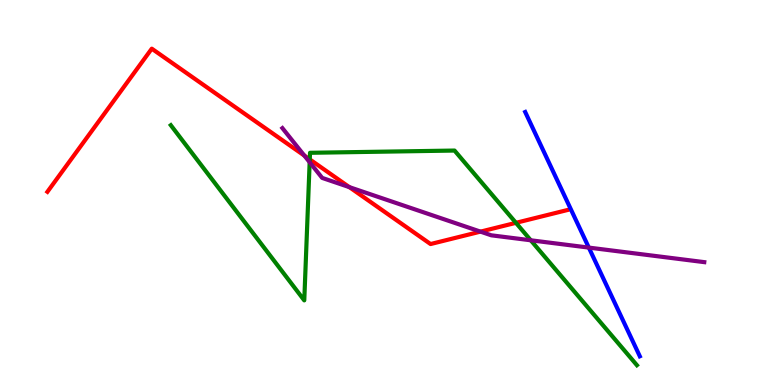[{'lines': ['blue', 'red'], 'intersections': []}, {'lines': ['green', 'red'], 'intersections': [{'x': 4.0, 'y': 5.86}, {'x': 6.66, 'y': 4.21}]}, {'lines': ['purple', 'red'], 'intersections': [{'x': 3.93, 'y': 5.96}, {'x': 4.51, 'y': 5.14}, {'x': 6.2, 'y': 3.98}]}, {'lines': ['blue', 'green'], 'intersections': []}, {'lines': ['blue', 'purple'], 'intersections': [{'x': 7.6, 'y': 3.57}]}, {'lines': ['green', 'purple'], 'intersections': [{'x': 4.0, 'y': 5.79}, {'x': 6.85, 'y': 3.76}]}]